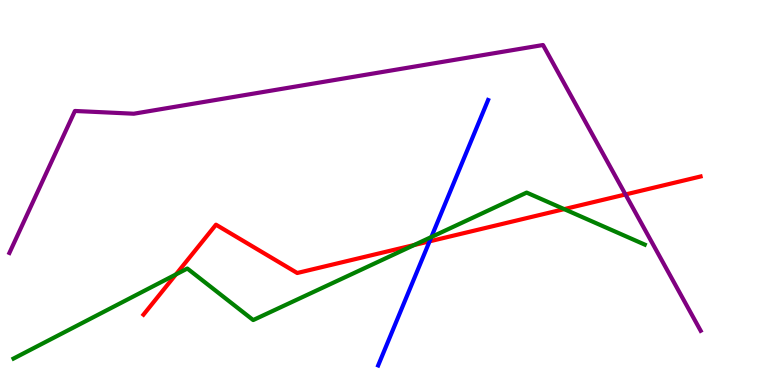[{'lines': ['blue', 'red'], 'intersections': [{'x': 5.54, 'y': 3.73}]}, {'lines': ['green', 'red'], 'intersections': [{'x': 2.27, 'y': 2.87}, {'x': 5.34, 'y': 3.64}, {'x': 7.28, 'y': 4.57}]}, {'lines': ['purple', 'red'], 'intersections': [{'x': 8.07, 'y': 4.95}]}, {'lines': ['blue', 'green'], 'intersections': [{'x': 5.57, 'y': 3.84}]}, {'lines': ['blue', 'purple'], 'intersections': []}, {'lines': ['green', 'purple'], 'intersections': []}]